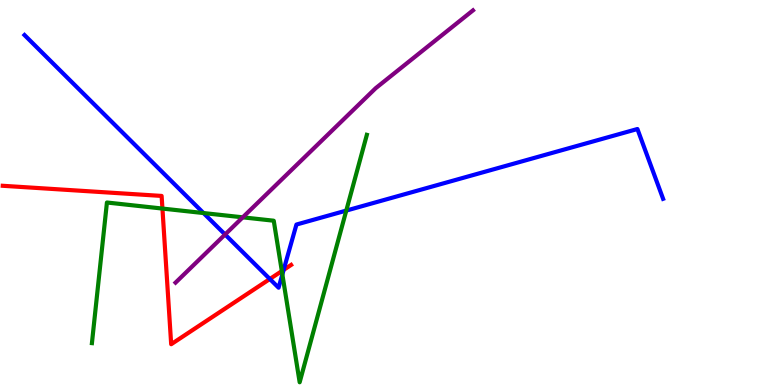[{'lines': ['blue', 'red'], 'intersections': [{'x': 3.48, 'y': 2.75}, {'x': 3.66, 'y': 2.99}]}, {'lines': ['green', 'red'], 'intersections': [{'x': 2.1, 'y': 4.58}, {'x': 3.64, 'y': 2.96}]}, {'lines': ['purple', 'red'], 'intersections': []}, {'lines': ['blue', 'green'], 'intersections': [{'x': 2.63, 'y': 4.47}, {'x': 3.64, 'y': 2.87}, {'x': 4.47, 'y': 4.53}]}, {'lines': ['blue', 'purple'], 'intersections': [{'x': 2.9, 'y': 3.91}]}, {'lines': ['green', 'purple'], 'intersections': [{'x': 3.13, 'y': 4.36}]}]